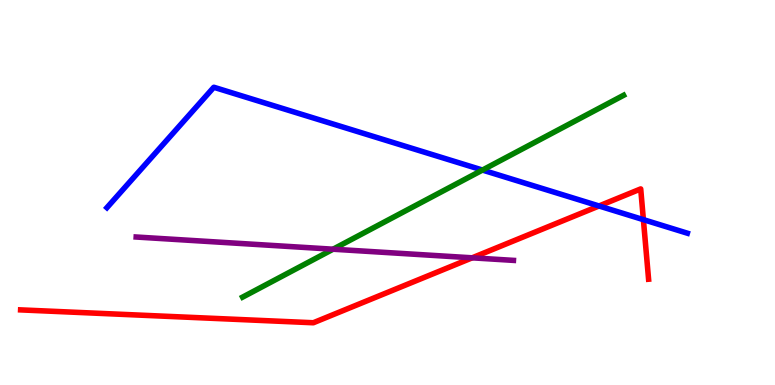[{'lines': ['blue', 'red'], 'intersections': [{'x': 7.73, 'y': 4.65}, {'x': 8.3, 'y': 4.29}]}, {'lines': ['green', 'red'], 'intersections': []}, {'lines': ['purple', 'red'], 'intersections': [{'x': 6.09, 'y': 3.3}]}, {'lines': ['blue', 'green'], 'intersections': [{'x': 6.23, 'y': 5.58}]}, {'lines': ['blue', 'purple'], 'intersections': []}, {'lines': ['green', 'purple'], 'intersections': [{'x': 4.3, 'y': 3.53}]}]